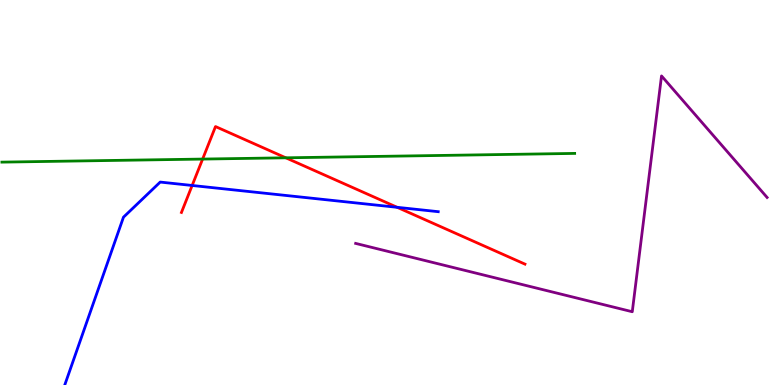[{'lines': ['blue', 'red'], 'intersections': [{'x': 2.48, 'y': 5.18}, {'x': 5.12, 'y': 4.62}]}, {'lines': ['green', 'red'], 'intersections': [{'x': 2.61, 'y': 5.87}, {'x': 3.69, 'y': 5.9}]}, {'lines': ['purple', 'red'], 'intersections': []}, {'lines': ['blue', 'green'], 'intersections': []}, {'lines': ['blue', 'purple'], 'intersections': []}, {'lines': ['green', 'purple'], 'intersections': []}]